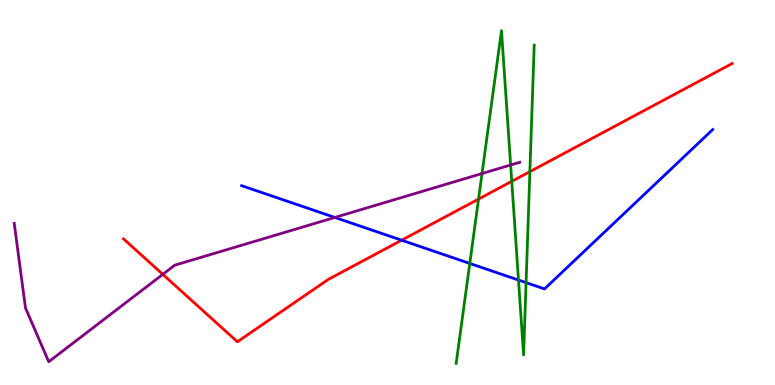[{'lines': ['blue', 'red'], 'intersections': [{'x': 5.18, 'y': 3.76}]}, {'lines': ['green', 'red'], 'intersections': [{'x': 6.17, 'y': 4.83}, {'x': 6.6, 'y': 5.29}, {'x': 6.84, 'y': 5.54}]}, {'lines': ['purple', 'red'], 'intersections': [{'x': 2.1, 'y': 2.87}]}, {'lines': ['blue', 'green'], 'intersections': [{'x': 6.06, 'y': 3.16}, {'x': 6.69, 'y': 2.73}, {'x': 6.79, 'y': 2.66}]}, {'lines': ['blue', 'purple'], 'intersections': [{'x': 4.32, 'y': 4.35}]}, {'lines': ['green', 'purple'], 'intersections': [{'x': 6.22, 'y': 5.49}, {'x': 6.59, 'y': 5.71}]}]